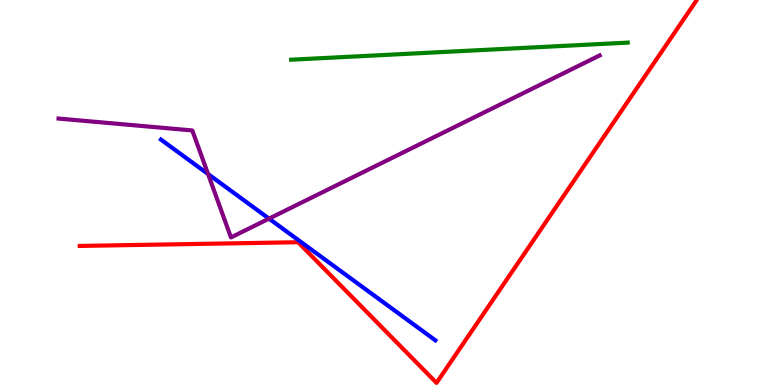[{'lines': ['blue', 'red'], 'intersections': []}, {'lines': ['green', 'red'], 'intersections': []}, {'lines': ['purple', 'red'], 'intersections': []}, {'lines': ['blue', 'green'], 'intersections': []}, {'lines': ['blue', 'purple'], 'intersections': [{'x': 2.68, 'y': 5.48}, {'x': 3.47, 'y': 4.32}]}, {'lines': ['green', 'purple'], 'intersections': []}]